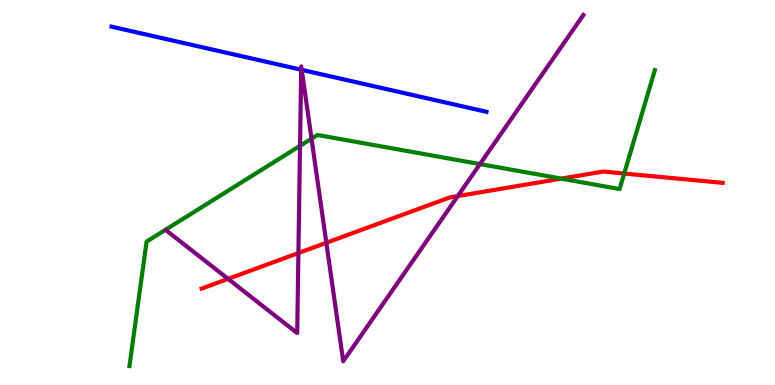[{'lines': ['blue', 'red'], 'intersections': []}, {'lines': ['green', 'red'], 'intersections': [{'x': 7.24, 'y': 5.36}, {'x': 8.05, 'y': 5.49}]}, {'lines': ['purple', 'red'], 'intersections': [{'x': 2.94, 'y': 2.76}, {'x': 3.85, 'y': 3.43}, {'x': 4.21, 'y': 3.69}, {'x': 5.91, 'y': 4.91}]}, {'lines': ['blue', 'green'], 'intersections': []}, {'lines': ['blue', 'purple'], 'intersections': [{'x': 3.89, 'y': 8.19}, {'x': 3.89, 'y': 8.19}]}, {'lines': ['green', 'purple'], 'intersections': [{'x': 3.87, 'y': 6.21}, {'x': 4.02, 'y': 6.4}, {'x': 6.19, 'y': 5.74}]}]